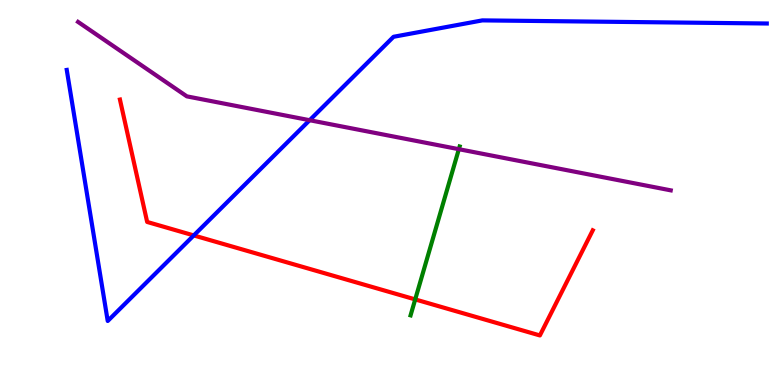[{'lines': ['blue', 'red'], 'intersections': [{'x': 2.5, 'y': 3.89}]}, {'lines': ['green', 'red'], 'intersections': [{'x': 5.36, 'y': 2.22}]}, {'lines': ['purple', 'red'], 'intersections': []}, {'lines': ['blue', 'green'], 'intersections': []}, {'lines': ['blue', 'purple'], 'intersections': [{'x': 4.0, 'y': 6.88}]}, {'lines': ['green', 'purple'], 'intersections': [{'x': 5.92, 'y': 6.12}]}]